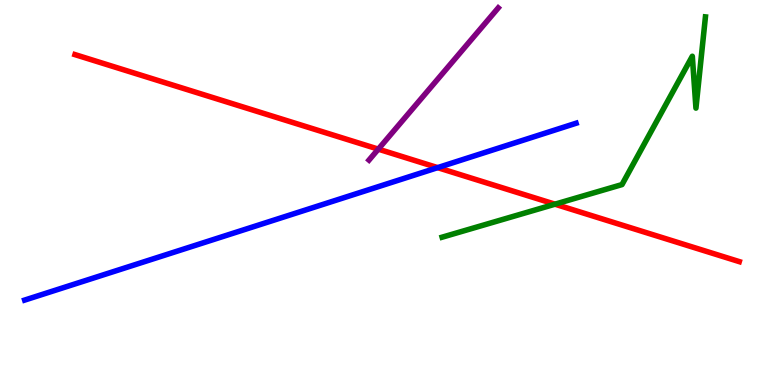[{'lines': ['blue', 'red'], 'intersections': [{'x': 5.65, 'y': 5.65}]}, {'lines': ['green', 'red'], 'intersections': [{'x': 7.16, 'y': 4.7}]}, {'lines': ['purple', 'red'], 'intersections': [{'x': 4.88, 'y': 6.13}]}, {'lines': ['blue', 'green'], 'intersections': []}, {'lines': ['blue', 'purple'], 'intersections': []}, {'lines': ['green', 'purple'], 'intersections': []}]